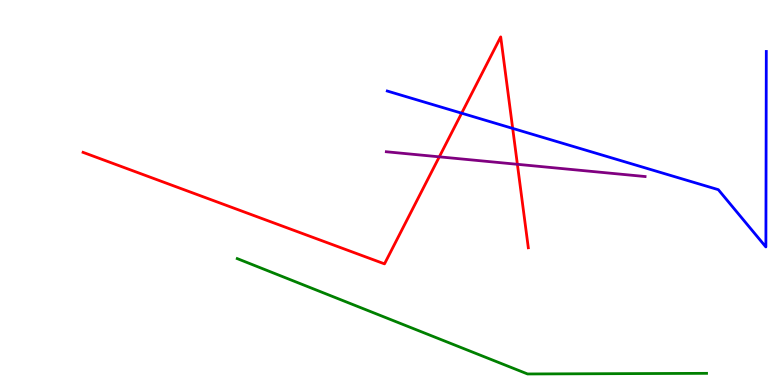[{'lines': ['blue', 'red'], 'intersections': [{'x': 5.96, 'y': 7.06}, {'x': 6.62, 'y': 6.67}]}, {'lines': ['green', 'red'], 'intersections': []}, {'lines': ['purple', 'red'], 'intersections': [{'x': 5.67, 'y': 5.93}, {'x': 6.68, 'y': 5.73}]}, {'lines': ['blue', 'green'], 'intersections': []}, {'lines': ['blue', 'purple'], 'intersections': []}, {'lines': ['green', 'purple'], 'intersections': []}]